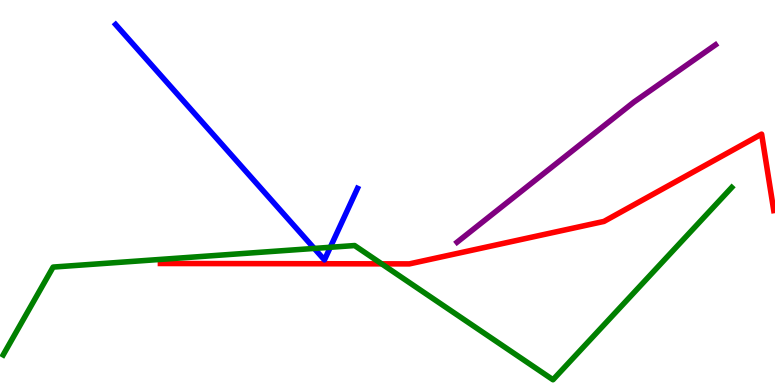[{'lines': ['blue', 'red'], 'intersections': []}, {'lines': ['green', 'red'], 'intersections': [{'x': 4.92, 'y': 3.15}]}, {'lines': ['purple', 'red'], 'intersections': []}, {'lines': ['blue', 'green'], 'intersections': [{'x': 4.05, 'y': 3.55}, {'x': 4.26, 'y': 3.58}]}, {'lines': ['blue', 'purple'], 'intersections': []}, {'lines': ['green', 'purple'], 'intersections': []}]